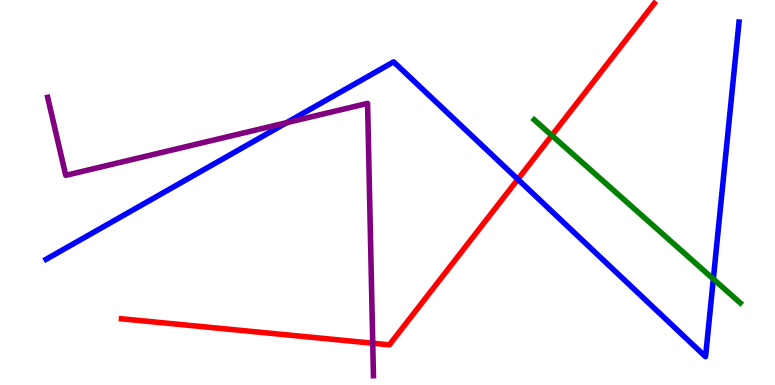[{'lines': ['blue', 'red'], 'intersections': [{'x': 6.68, 'y': 5.34}]}, {'lines': ['green', 'red'], 'intersections': [{'x': 7.12, 'y': 6.48}]}, {'lines': ['purple', 'red'], 'intersections': [{'x': 4.81, 'y': 1.09}]}, {'lines': ['blue', 'green'], 'intersections': [{'x': 9.2, 'y': 2.75}]}, {'lines': ['blue', 'purple'], 'intersections': [{'x': 3.7, 'y': 6.81}]}, {'lines': ['green', 'purple'], 'intersections': []}]